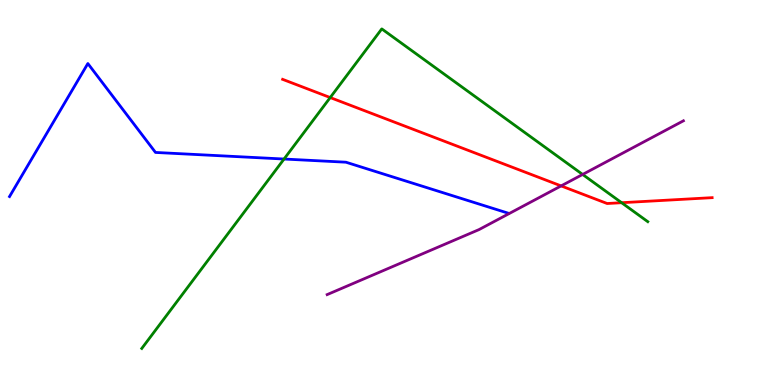[{'lines': ['blue', 'red'], 'intersections': []}, {'lines': ['green', 'red'], 'intersections': [{'x': 4.26, 'y': 7.47}, {'x': 8.02, 'y': 4.73}]}, {'lines': ['purple', 'red'], 'intersections': [{'x': 7.24, 'y': 5.17}]}, {'lines': ['blue', 'green'], 'intersections': [{'x': 3.67, 'y': 5.87}]}, {'lines': ['blue', 'purple'], 'intersections': []}, {'lines': ['green', 'purple'], 'intersections': [{'x': 7.52, 'y': 5.47}]}]